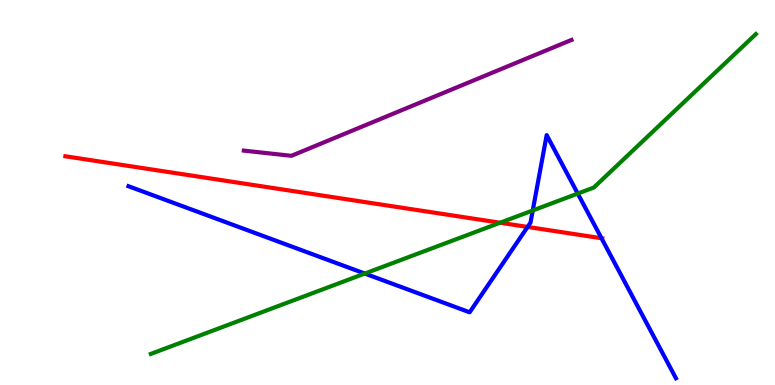[{'lines': ['blue', 'red'], 'intersections': [{'x': 6.81, 'y': 4.11}, {'x': 7.76, 'y': 3.81}]}, {'lines': ['green', 'red'], 'intersections': [{'x': 6.45, 'y': 4.21}]}, {'lines': ['purple', 'red'], 'intersections': []}, {'lines': ['blue', 'green'], 'intersections': [{'x': 4.71, 'y': 2.89}, {'x': 6.87, 'y': 4.53}, {'x': 7.45, 'y': 4.97}]}, {'lines': ['blue', 'purple'], 'intersections': []}, {'lines': ['green', 'purple'], 'intersections': []}]